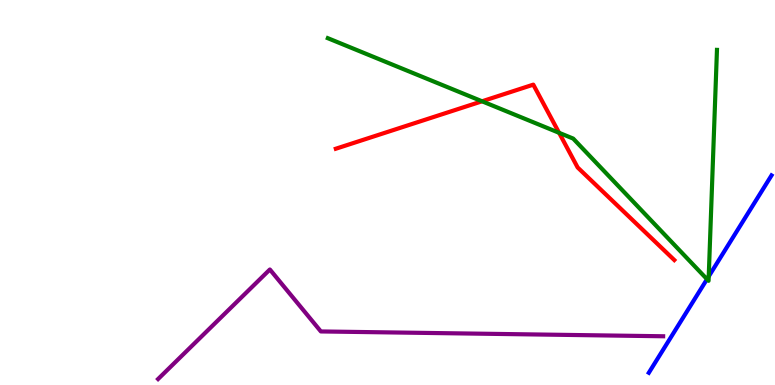[{'lines': ['blue', 'red'], 'intersections': []}, {'lines': ['green', 'red'], 'intersections': [{'x': 6.22, 'y': 7.37}, {'x': 7.21, 'y': 6.55}]}, {'lines': ['purple', 'red'], 'intersections': []}, {'lines': ['blue', 'green'], 'intersections': [{'x': 9.12, 'y': 2.75}, {'x': 9.14, 'y': 2.82}]}, {'lines': ['blue', 'purple'], 'intersections': []}, {'lines': ['green', 'purple'], 'intersections': []}]